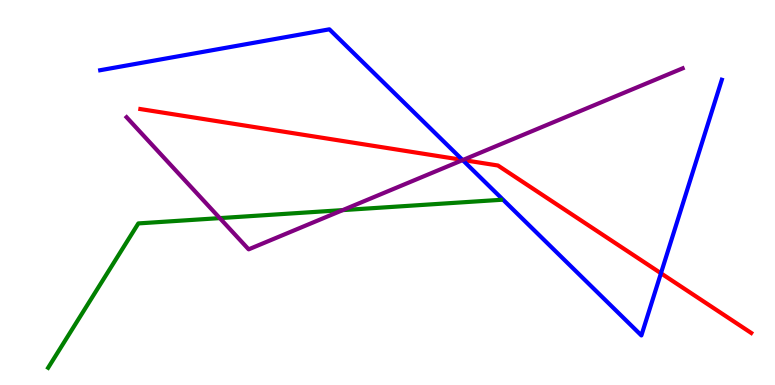[{'lines': ['blue', 'red'], 'intersections': [{'x': 5.97, 'y': 5.85}, {'x': 8.53, 'y': 2.9}]}, {'lines': ['green', 'red'], 'intersections': []}, {'lines': ['purple', 'red'], 'intersections': [{'x': 5.97, 'y': 5.84}]}, {'lines': ['blue', 'green'], 'intersections': []}, {'lines': ['blue', 'purple'], 'intersections': [{'x': 5.97, 'y': 5.84}]}, {'lines': ['green', 'purple'], 'intersections': [{'x': 2.84, 'y': 4.33}, {'x': 4.42, 'y': 4.54}]}]